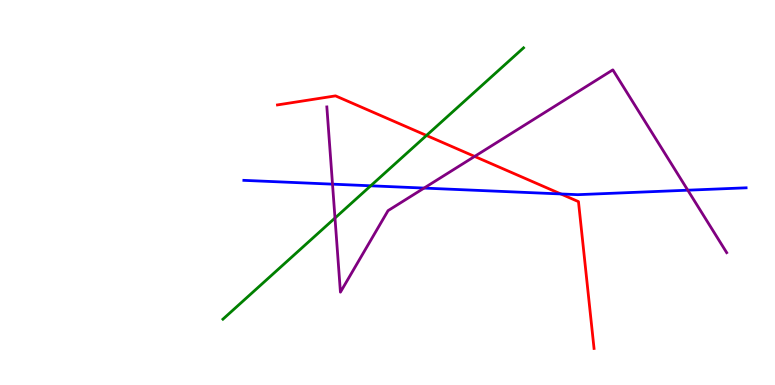[{'lines': ['blue', 'red'], 'intersections': [{'x': 7.24, 'y': 4.96}]}, {'lines': ['green', 'red'], 'intersections': [{'x': 5.5, 'y': 6.48}]}, {'lines': ['purple', 'red'], 'intersections': [{'x': 6.12, 'y': 5.94}]}, {'lines': ['blue', 'green'], 'intersections': [{'x': 4.78, 'y': 5.17}]}, {'lines': ['blue', 'purple'], 'intersections': [{'x': 4.29, 'y': 5.22}, {'x': 5.47, 'y': 5.11}, {'x': 8.87, 'y': 5.06}]}, {'lines': ['green', 'purple'], 'intersections': [{'x': 4.32, 'y': 4.34}]}]